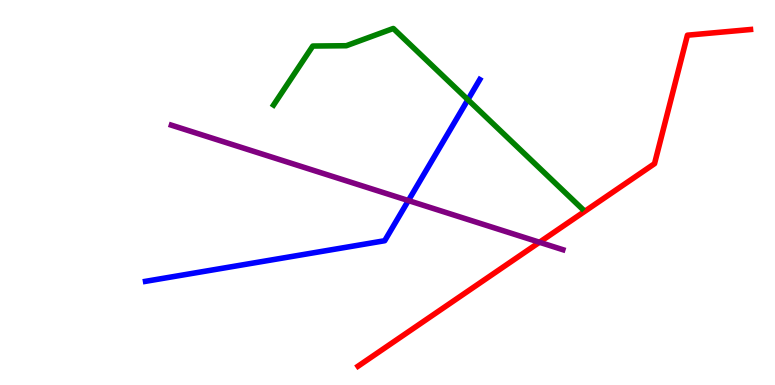[{'lines': ['blue', 'red'], 'intersections': []}, {'lines': ['green', 'red'], 'intersections': []}, {'lines': ['purple', 'red'], 'intersections': [{'x': 6.96, 'y': 3.71}]}, {'lines': ['blue', 'green'], 'intersections': [{'x': 6.04, 'y': 7.41}]}, {'lines': ['blue', 'purple'], 'intersections': [{'x': 5.27, 'y': 4.79}]}, {'lines': ['green', 'purple'], 'intersections': []}]